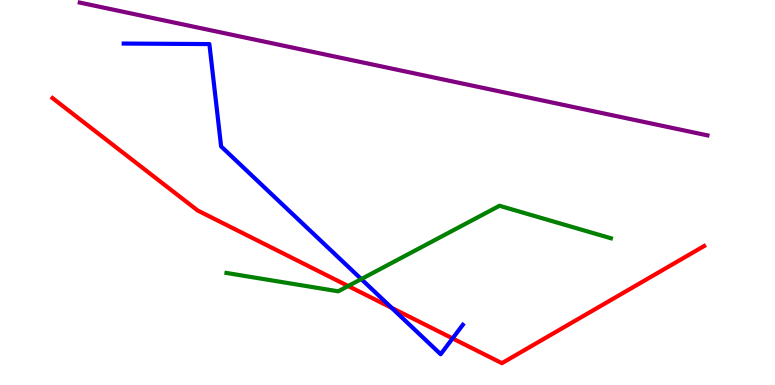[{'lines': ['blue', 'red'], 'intersections': [{'x': 5.05, 'y': 2.0}, {'x': 5.84, 'y': 1.21}]}, {'lines': ['green', 'red'], 'intersections': [{'x': 4.49, 'y': 2.57}]}, {'lines': ['purple', 'red'], 'intersections': []}, {'lines': ['blue', 'green'], 'intersections': [{'x': 4.66, 'y': 2.75}]}, {'lines': ['blue', 'purple'], 'intersections': []}, {'lines': ['green', 'purple'], 'intersections': []}]